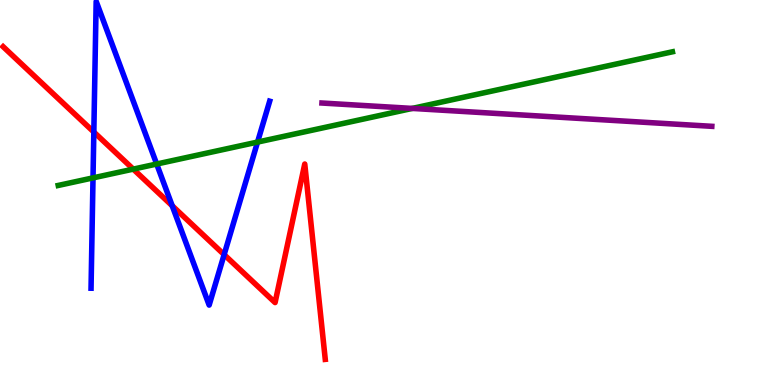[{'lines': ['blue', 'red'], 'intersections': [{'x': 1.21, 'y': 6.57}, {'x': 2.22, 'y': 4.66}, {'x': 2.89, 'y': 3.39}]}, {'lines': ['green', 'red'], 'intersections': [{'x': 1.72, 'y': 5.61}]}, {'lines': ['purple', 'red'], 'intersections': []}, {'lines': ['blue', 'green'], 'intersections': [{'x': 1.2, 'y': 5.38}, {'x': 2.02, 'y': 5.74}, {'x': 3.32, 'y': 6.31}]}, {'lines': ['blue', 'purple'], 'intersections': []}, {'lines': ['green', 'purple'], 'intersections': [{'x': 5.32, 'y': 7.18}]}]